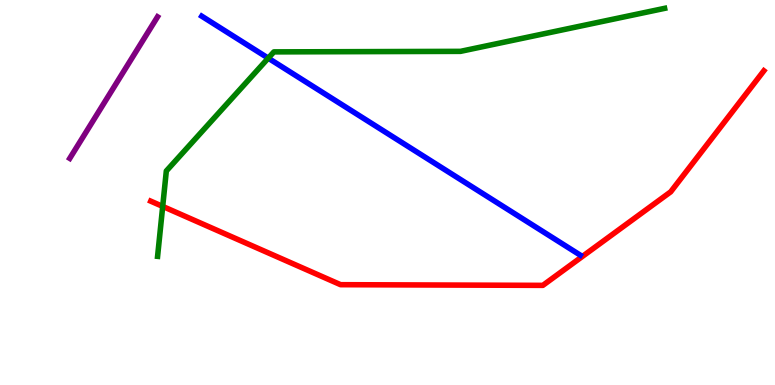[{'lines': ['blue', 'red'], 'intersections': []}, {'lines': ['green', 'red'], 'intersections': [{'x': 2.1, 'y': 4.64}]}, {'lines': ['purple', 'red'], 'intersections': []}, {'lines': ['blue', 'green'], 'intersections': [{'x': 3.46, 'y': 8.49}]}, {'lines': ['blue', 'purple'], 'intersections': []}, {'lines': ['green', 'purple'], 'intersections': []}]